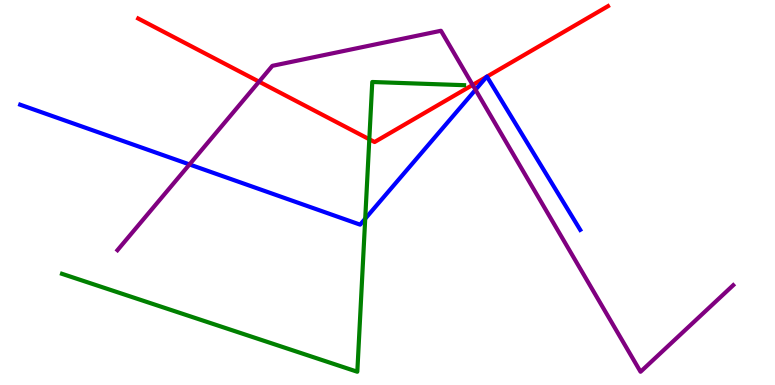[{'lines': ['blue', 'red'], 'intersections': [{'x': 6.28, 'y': 8.0}, {'x': 6.28, 'y': 8.01}]}, {'lines': ['green', 'red'], 'intersections': [{'x': 4.77, 'y': 6.38}]}, {'lines': ['purple', 'red'], 'intersections': [{'x': 3.34, 'y': 7.88}, {'x': 6.1, 'y': 7.79}]}, {'lines': ['blue', 'green'], 'intersections': [{'x': 4.71, 'y': 4.32}]}, {'lines': ['blue', 'purple'], 'intersections': [{'x': 2.45, 'y': 5.73}, {'x': 6.14, 'y': 7.67}]}, {'lines': ['green', 'purple'], 'intersections': []}]